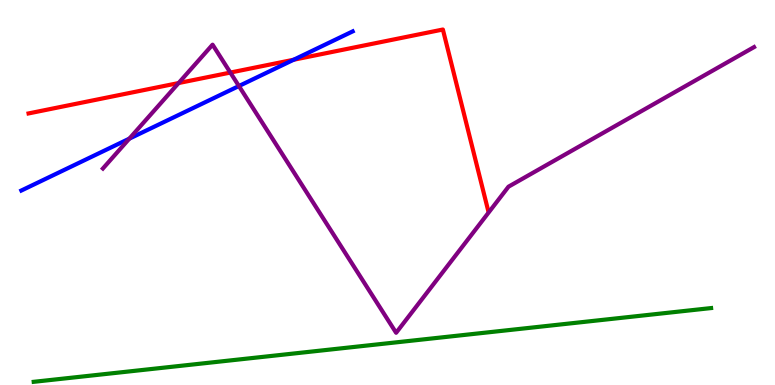[{'lines': ['blue', 'red'], 'intersections': [{'x': 3.79, 'y': 8.45}]}, {'lines': ['green', 'red'], 'intersections': []}, {'lines': ['purple', 'red'], 'intersections': [{'x': 2.3, 'y': 7.84}, {'x': 2.97, 'y': 8.12}]}, {'lines': ['blue', 'green'], 'intersections': []}, {'lines': ['blue', 'purple'], 'intersections': [{'x': 1.67, 'y': 6.4}, {'x': 3.08, 'y': 7.77}]}, {'lines': ['green', 'purple'], 'intersections': []}]